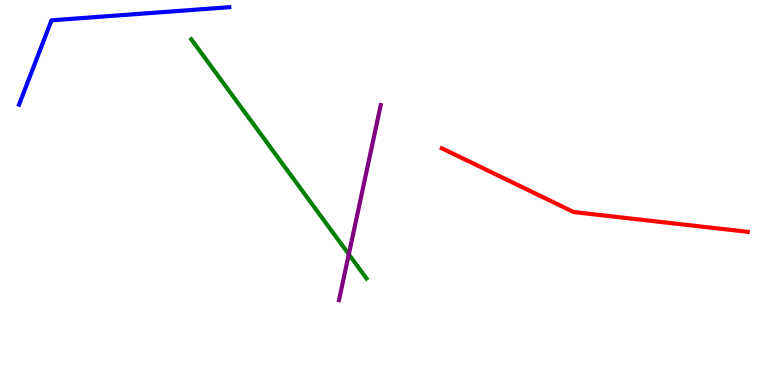[{'lines': ['blue', 'red'], 'intersections': []}, {'lines': ['green', 'red'], 'intersections': []}, {'lines': ['purple', 'red'], 'intersections': []}, {'lines': ['blue', 'green'], 'intersections': []}, {'lines': ['blue', 'purple'], 'intersections': []}, {'lines': ['green', 'purple'], 'intersections': [{'x': 4.5, 'y': 3.39}]}]